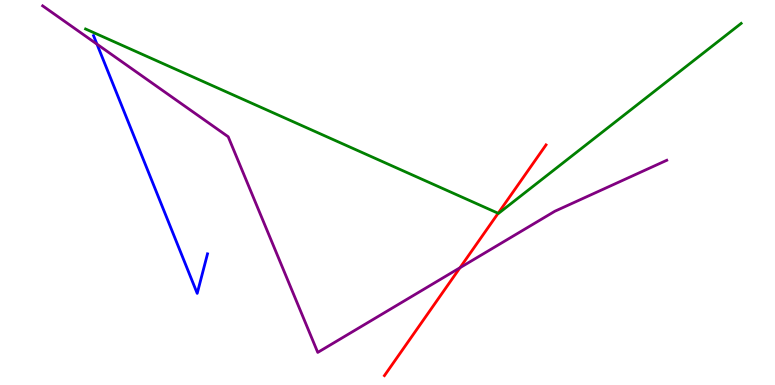[{'lines': ['blue', 'red'], 'intersections': []}, {'lines': ['green', 'red'], 'intersections': [{'x': 6.43, 'y': 4.46}]}, {'lines': ['purple', 'red'], 'intersections': [{'x': 5.94, 'y': 3.05}]}, {'lines': ['blue', 'green'], 'intersections': []}, {'lines': ['blue', 'purple'], 'intersections': [{'x': 1.25, 'y': 8.85}]}, {'lines': ['green', 'purple'], 'intersections': []}]